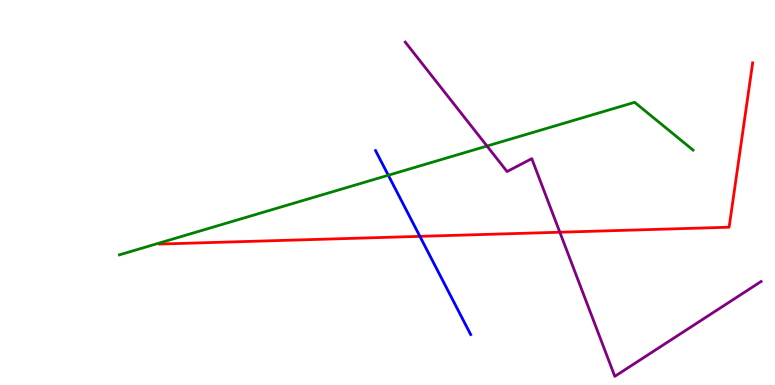[{'lines': ['blue', 'red'], 'intersections': [{'x': 5.42, 'y': 3.86}]}, {'lines': ['green', 'red'], 'intersections': []}, {'lines': ['purple', 'red'], 'intersections': [{'x': 7.22, 'y': 3.97}]}, {'lines': ['blue', 'green'], 'intersections': [{'x': 5.01, 'y': 5.45}]}, {'lines': ['blue', 'purple'], 'intersections': []}, {'lines': ['green', 'purple'], 'intersections': [{'x': 6.28, 'y': 6.21}]}]